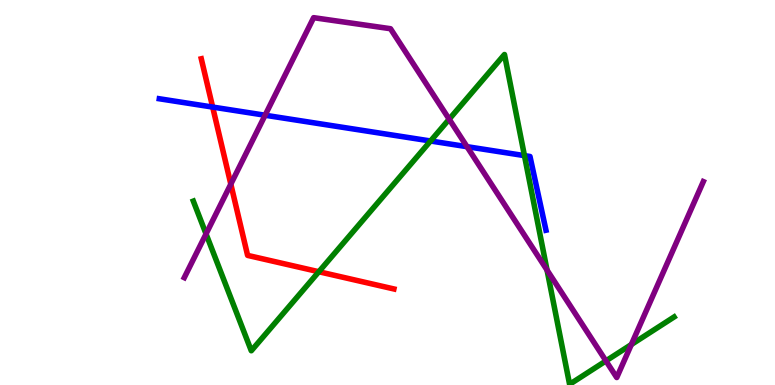[{'lines': ['blue', 'red'], 'intersections': [{'x': 2.74, 'y': 7.22}]}, {'lines': ['green', 'red'], 'intersections': [{'x': 4.11, 'y': 2.94}]}, {'lines': ['purple', 'red'], 'intersections': [{'x': 2.98, 'y': 5.22}]}, {'lines': ['blue', 'green'], 'intersections': [{'x': 5.56, 'y': 6.34}, {'x': 6.77, 'y': 5.96}]}, {'lines': ['blue', 'purple'], 'intersections': [{'x': 3.42, 'y': 7.01}, {'x': 6.03, 'y': 6.19}]}, {'lines': ['green', 'purple'], 'intersections': [{'x': 2.66, 'y': 3.92}, {'x': 5.8, 'y': 6.9}, {'x': 7.06, 'y': 2.99}, {'x': 7.82, 'y': 0.626}, {'x': 8.15, 'y': 1.05}]}]